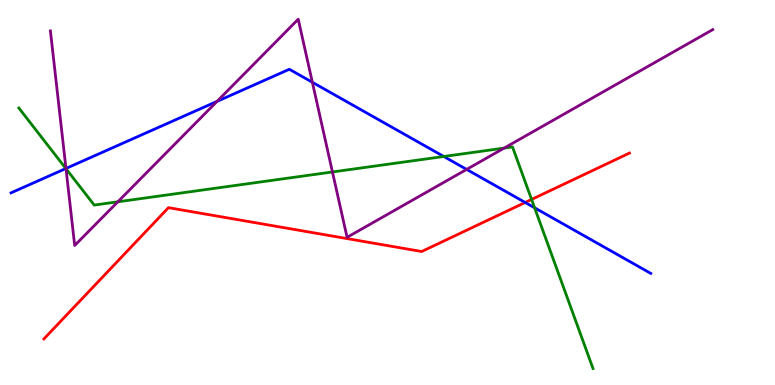[{'lines': ['blue', 'red'], 'intersections': [{'x': 6.78, 'y': 4.74}]}, {'lines': ['green', 'red'], 'intersections': [{'x': 6.86, 'y': 4.82}]}, {'lines': ['purple', 'red'], 'intersections': []}, {'lines': ['blue', 'green'], 'intersections': [{'x': 0.85, 'y': 5.62}, {'x': 5.73, 'y': 5.94}, {'x': 6.9, 'y': 4.6}]}, {'lines': ['blue', 'purple'], 'intersections': [{'x': 0.851, 'y': 5.62}, {'x': 2.8, 'y': 7.37}, {'x': 4.03, 'y': 7.86}, {'x': 6.02, 'y': 5.6}]}, {'lines': ['green', 'purple'], 'intersections': [{'x': 0.852, 'y': 5.62}, {'x': 1.52, 'y': 4.76}, {'x': 4.29, 'y': 5.53}, {'x': 6.51, 'y': 6.15}]}]